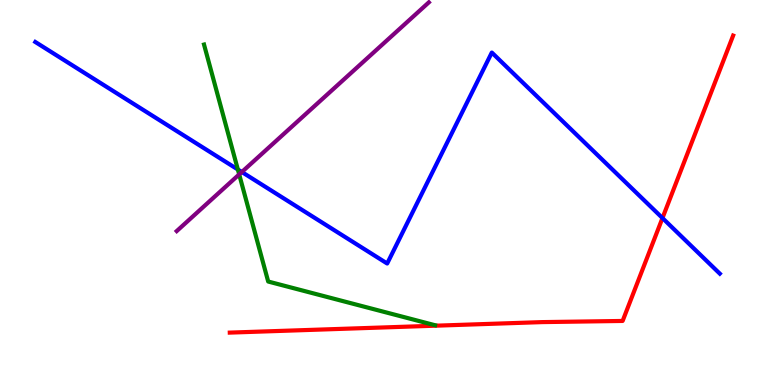[{'lines': ['blue', 'red'], 'intersections': [{'x': 8.55, 'y': 4.34}]}, {'lines': ['green', 'red'], 'intersections': []}, {'lines': ['purple', 'red'], 'intersections': []}, {'lines': ['blue', 'green'], 'intersections': [{'x': 3.07, 'y': 5.6}]}, {'lines': ['blue', 'purple'], 'intersections': [{'x': 3.12, 'y': 5.53}]}, {'lines': ['green', 'purple'], 'intersections': [{'x': 3.09, 'y': 5.47}]}]